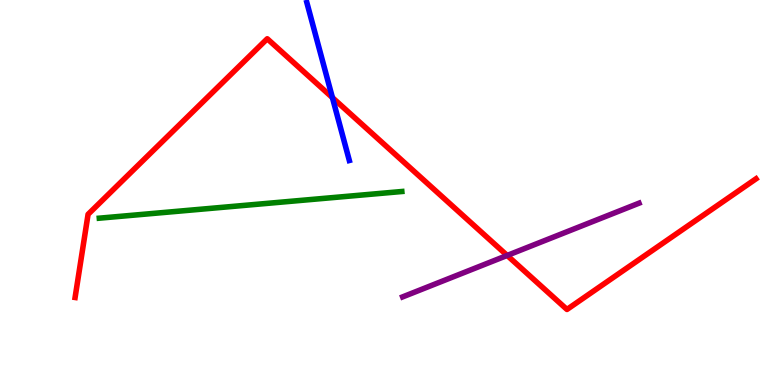[{'lines': ['blue', 'red'], 'intersections': [{'x': 4.29, 'y': 7.46}]}, {'lines': ['green', 'red'], 'intersections': []}, {'lines': ['purple', 'red'], 'intersections': [{'x': 6.54, 'y': 3.36}]}, {'lines': ['blue', 'green'], 'intersections': []}, {'lines': ['blue', 'purple'], 'intersections': []}, {'lines': ['green', 'purple'], 'intersections': []}]